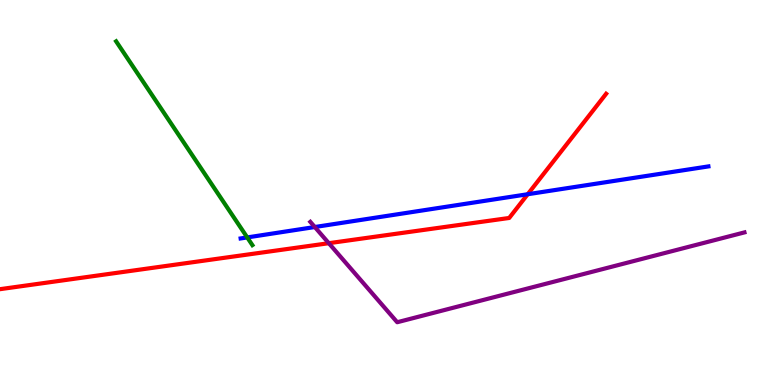[{'lines': ['blue', 'red'], 'intersections': [{'x': 6.81, 'y': 4.95}]}, {'lines': ['green', 'red'], 'intersections': []}, {'lines': ['purple', 'red'], 'intersections': [{'x': 4.24, 'y': 3.68}]}, {'lines': ['blue', 'green'], 'intersections': [{'x': 3.19, 'y': 3.83}]}, {'lines': ['blue', 'purple'], 'intersections': [{'x': 4.06, 'y': 4.1}]}, {'lines': ['green', 'purple'], 'intersections': []}]